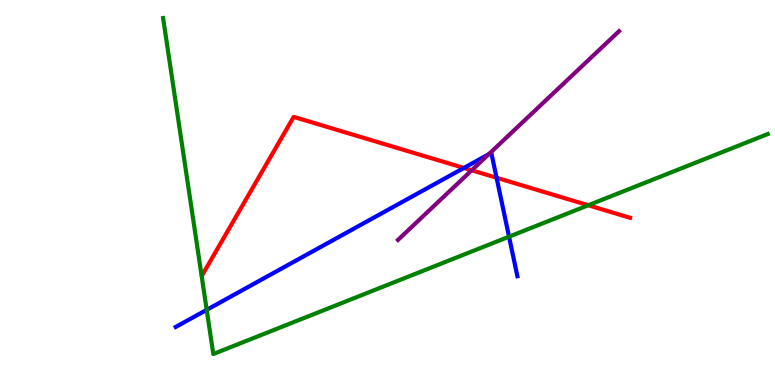[{'lines': ['blue', 'red'], 'intersections': [{'x': 5.99, 'y': 5.64}, {'x': 6.41, 'y': 5.38}]}, {'lines': ['green', 'red'], 'intersections': [{'x': 7.59, 'y': 4.67}]}, {'lines': ['purple', 'red'], 'intersections': [{'x': 6.09, 'y': 5.58}]}, {'lines': ['blue', 'green'], 'intersections': [{'x': 2.67, 'y': 1.95}, {'x': 6.57, 'y': 3.85}]}, {'lines': ['blue', 'purple'], 'intersections': [{'x': 6.31, 'y': 5.99}]}, {'lines': ['green', 'purple'], 'intersections': []}]